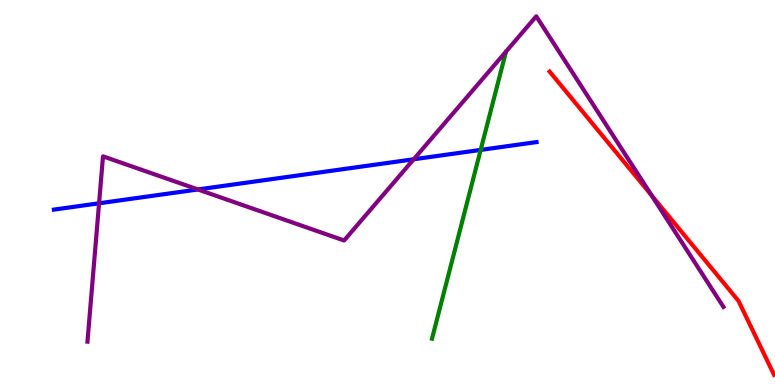[{'lines': ['blue', 'red'], 'intersections': []}, {'lines': ['green', 'red'], 'intersections': []}, {'lines': ['purple', 'red'], 'intersections': [{'x': 8.41, 'y': 4.92}]}, {'lines': ['blue', 'green'], 'intersections': [{'x': 6.2, 'y': 6.11}]}, {'lines': ['blue', 'purple'], 'intersections': [{'x': 1.28, 'y': 4.72}, {'x': 2.55, 'y': 5.08}, {'x': 5.34, 'y': 5.86}]}, {'lines': ['green', 'purple'], 'intersections': []}]